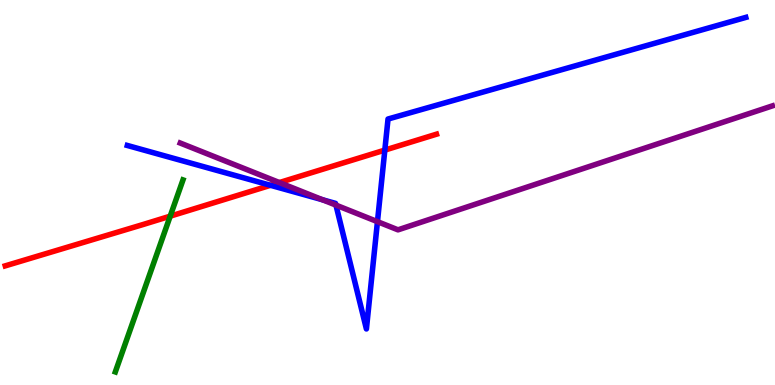[{'lines': ['blue', 'red'], 'intersections': [{'x': 3.49, 'y': 5.19}, {'x': 4.97, 'y': 6.1}]}, {'lines': ['green', 'red'], 'intersections': [{'x': 2.2, 'y': 4.39}]}, {'lines': ['purple', 'red'], 'intersections': [{'x': 3.6, 'y': 5.26}]}, {'lines': ['blue', 'green'], 'intersections': []}, {'lines': ['blue', 'purple'], 'intersections': [{'x': 4.16, 'y': 4.81}, {'x': 4.33, 'y': 4.67}, {'x': 4.87, 'y': 4.24}]}, {'lines': ['green', 'purple'], 'intersections': []}]